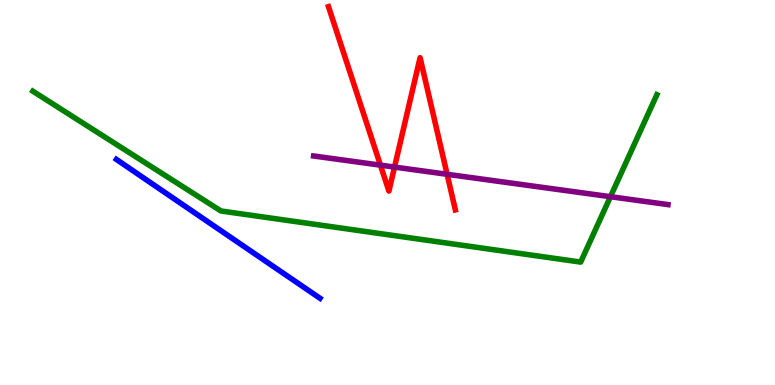[{'lines': ['blue', 'red'], 'intersections': []}, {'lines': ['green', 'red'], 'intersections': []}, {'lines': ['purple', 'red'], 'intersections': [{'x': 4.91, 'y': 5.71}, {'x': 5.09, 'y': 5.66}, {'x': 5.77, 'y': 5.47}]}, {'lines': ['blue', 'green'], 'intersections': []}, {'lines': ['blue', 'purple'], 'intersections': []}, {'lines': ['green', 'purple'], 'intersections': [{'x': 7.88, 'y': 4.89}]}]